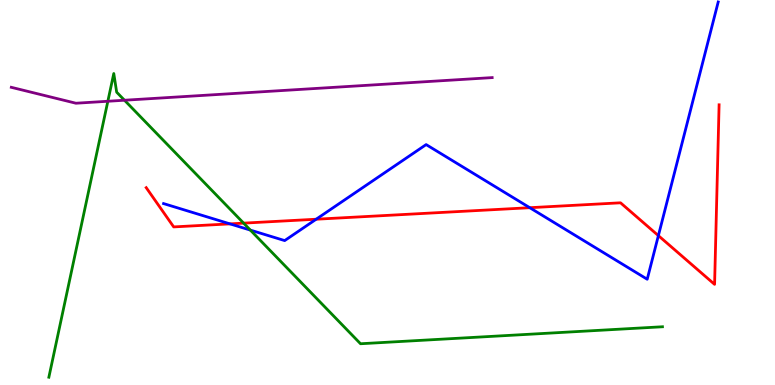[{'lines': ['blue', 'red'], 'intersections': [{'x': 2.97, 'y': 4.19}, {'x': 4.08, 'y': 4.31}, {'x': 6.84, 'y': 4.61}, {'x': 8.5, 'y': 3.88}]}, {'lines': ['green', 'red'], 'intersections': [{'x': 3.14, 'y': 4.2}]}, {'lines': ['purple', 'red'], 'intersections': []}, {'lines': ['blue', 'green'], 'intersections': [{'x': 3.23, 'y': 4.02}]}, {'lines': ['blue', 'purple'], 'intersections': []}, {'lines': ['green', 'purple'], 'intersections': [{'x': 1.39, 'y': 7.37}, {'x': 1.61, 'y': 7.4}]}]